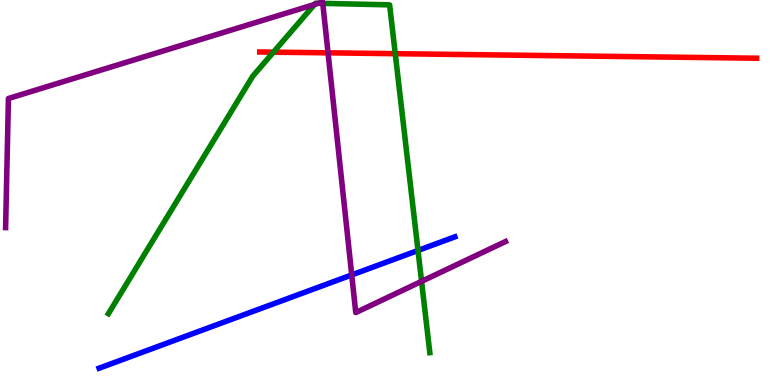[{'lines': ['blue', 'red'], 'intersections': []}, {'lines': ['green', 'red'], 'intersections': [{'x': 3.53, 'y': 8.65}, {'x': 5.1, 'y': 8.61}]}, {'lines': ['purple', 'red'], 'intersections': [{'x': 4.23, 'y': 8.63}]}, {'lines': ['blue', 'green'], 'intersections': [{'x': 5.39, 'y': 3.49}]}, {'lines': ['blue', 'purple'], 'intersections': [{'x': 4.54, 'y': 2.86}]}, {'lines': ['green', 'purple'], 'intersections': [{'x': 4.06, 'y': 9.88}, {'x': 4.11, 'y': 9.91}, {'x': 4.16, 'y': 9.91}, {'x': 5.44, 'y': 2.69}]}]